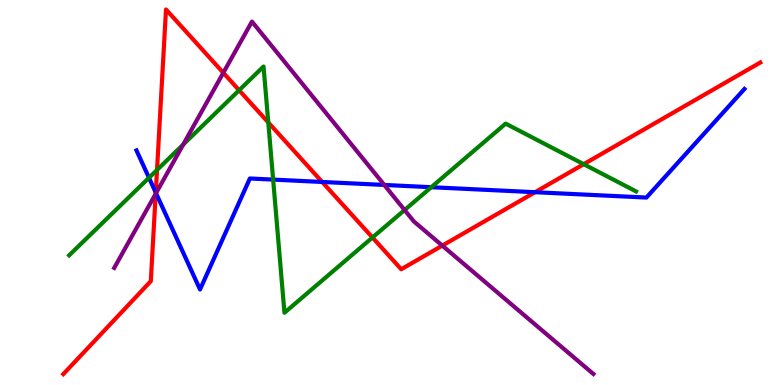[{'lines': ['blue', 'red'], 'intersections': [{'x': 2.01, 'y': 5.0}, {'x': 4.16, 'y': 5.27}, {'x': 6.9, 'y': 5.01}]}, {'lines': ['green', 'red'], 'intersections': [{'x': 2.03, 'y': 5.59}, {'x': 3.09, 'y': 7.66}, {'x': 3.46, 'y': 6.82}, {'x': 4.81, 'y': 3.83}, {'x': 7.53, 'y': 5.74}]}, {'lines': ['purple', 'red'], 'intersections': [{'x': 2.01, 'y': 4.97}, {'x': 2.88, 'y': 8.11}, {'x': 5.71, 'y': 3.62}]}, {'lines': ['blue', 'green'], 'intersections': [{'x': 1.92, 'y': 5.38}, {'x': 3.52, 'y': 5.33}, {'x': 5.56, 'y': 5.14}]}, {'lines': ['blue', 'purple'], 'intersections': [{'x': 2.01, 'y': 4.98}, {'x': 4.96, 'y': 5.2}]}, {'lines': ['green', 'purple'], 'intersections': [{'x': 2.36, 'y': 6.25}, {'x': 5.22, 'y': 4.54}]}]